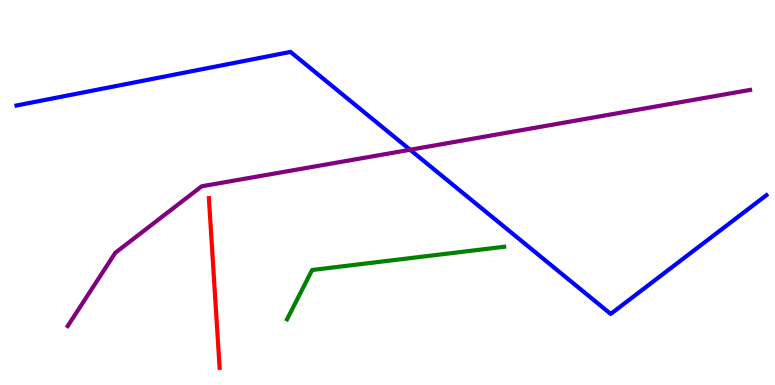[{'lines': ['blue', 'red'], 'intersections': []}, {'lines': ['green', 'red'], 'intersections': []}, {'lines': ['purple', 'red'], 'intersections': []}, {'lines': ['blue', 'green'], 'intersections': []}, {'lines': ['blue', 'purple'], 'intersections': [{'x': 5.29, 'y': 6.11}]}, {'lines': ['green', 'purple'], 'intersections': []}]